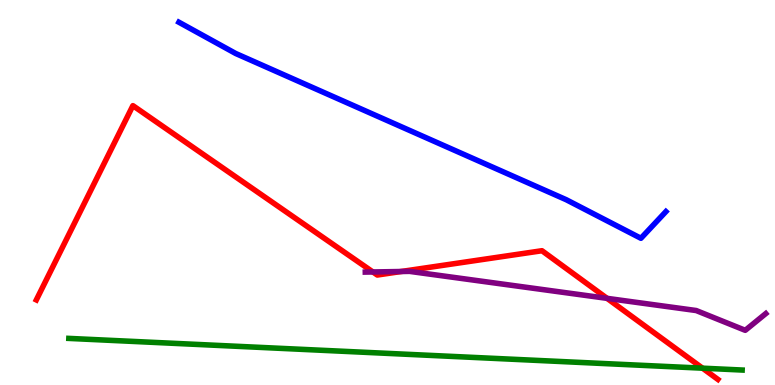[{'lines': ['blue', 'red'], 'intersections': []}, {'lines': ['green', 'red'], 'intersections': [{'x': 9.07, 'y': 0.437}]}, {'lines': ['purple', 'red'], 'intersections': [{'x': 4.81, 'y': 2.94}, {'x': 5.18, 'y': 2.95}, {'x': 7.83, 'y': 2.25}]}, {'lines': ['blue', 'green'], 'intersections': []}, {'lines': ['blue', 'purple'], 'intersections': []}, {'lines': ['green', 'purple'], 'intersections': []}]